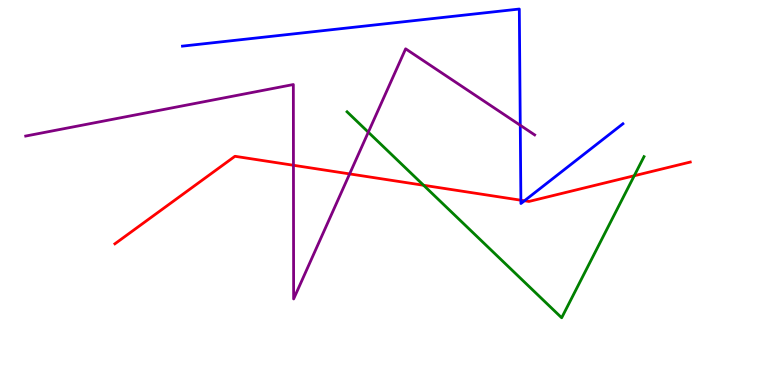[{'lines': ['blue', 'red'], 'intersections': [{'x': 6.72, 'y': 4.8}, {'x': 6.77, 'y': 4.79}]}, {'lines': ['green', 'red'], 'intersections': [{'x': 5.47, 'y': 5.19}, {'x': 8.18, 'y': 5.44}]}, {'lines': ['purple', 'red'], 'intersections': [{'x': 3.79, 'y': 5.71}, {'x': 4.51, 'y': 5.48}]}, {'lines': ['blue', 'green'], 'intersections': []}, {'lines': ['blue', 'purple'], 'intersections': [{'x': 6.71, 'y': 6.75}]}, {'lines': ['green', 'purple'], 'intersections': [{'x': 4.75, 'y': 6.57}]}]